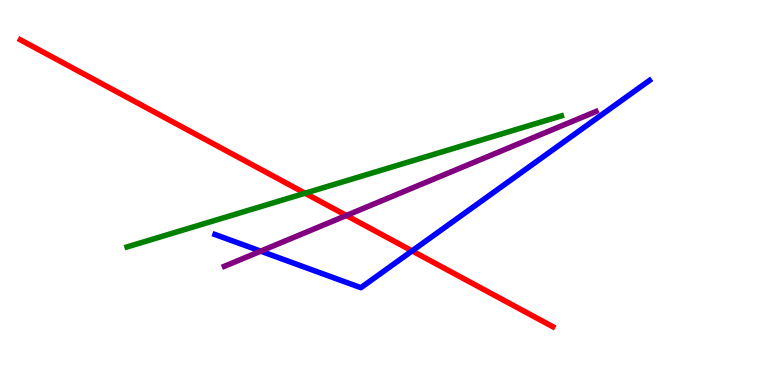[{'lines': ['blue', 'red'], 'intersections': [{'x': 5.32, 'y': 3.48}]}, {'lines': ['green', 'red'], 'intersections': [{'x': 3.94, 'y': 4.98}]}, {'lines': ['purple', 'red'], 'intersections': [{'x': 4.47, 'y': 4.4}]}, {'lines': ['blue', 'green'], 'intersections': []}, {'lines': ['blue', 'purple'], 'intersections': [{'x': 3.36, 'y': 3.48}]}, {'lines': ['green', 'purple'], 'intersections': []}]